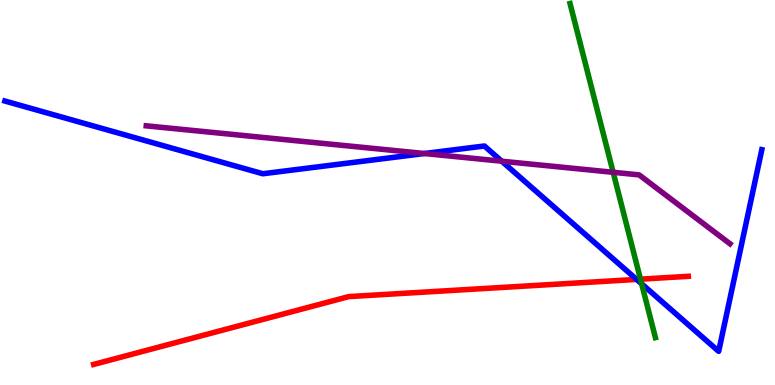[{'lines': ['blue', 'red'], 'intersections': [{'x': 8.21, 'y': 2.74}]}, {'lines': ['green', 'red'], 'intersections': [{'x': 8.26, 'y': 2.75}]}, {'lines': ['purple', 'red'], 'intersections': []}, {'lines': ['blue', 'green'], 'intersections': [{'x': 8.28, 'y': 2.63}]}, {'lines': ['blue', 'purple'], 'intersections': [{'x': 5.48, 'y': 6.01}, {'x': 6.47, 'y': 5.81}]}, {'lines': ['green', 'purple'], 'intersections': [{'x': 7.91, 'y': 5.52}]}]